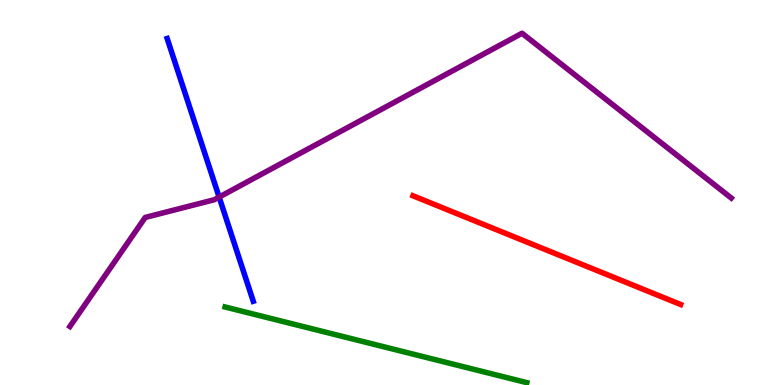[{'lines': ['blue', 'red'], 'intersections': []}, {'lines': ['green', 'red'], 'intersections': []}, {'lines': ['purple', 'red'], 'intersections': []}, {'lines': ['blue', 'green'], 'intersections': []}, {'lines': ['blue', 'purple'], 'intersections': [{'x': 2.83, 'y': 4.88}]}, {'lines': ['green', 'purple'], 'intersections': []}]